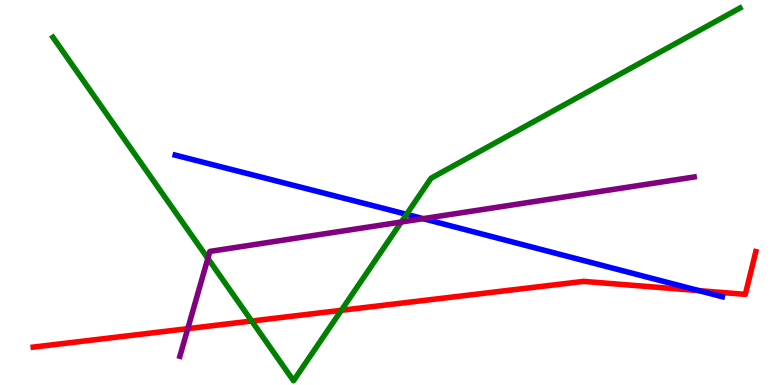[{'lines': ['blue', 'red'], 'intersections': [{'x': 9.02, 'y': 2.45}]}, {'lines': ['green', 'red'], 'intersections': [{'x': 3.25, 'y': 1.66}, {'x': 4.4, 'y': 1.94}]}, {'lines': ['purple', 'red'], 'intersections': [{'x': 2.42, 'y': 1.46}]}, {'lines': ['blue', 'green'], 'intersections': [{'x': 5.25, 'y': 4.43}]}, {'lines': ['blue', 'purple'], 'intersections': [{'x': 5.46, 'y': 4.32}]}, {'lines': ['green', 'purple'], 'intersections': [{'x': 2.68, 'y': 3.29}, {'x': 5.18, 'y': 4.23}]}]